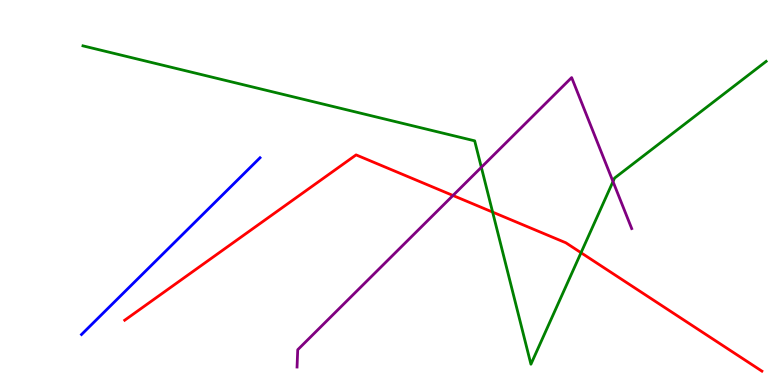[{'lines': ['blue', 'red'], 'intersections': []}, {'lines': ['green', 'red'], 'intersections': [{'x': 6.36, 'y': 4.49}, {'x': 7.5, 'y': 3.44}]}, {'lines': ['purple', 'red'], 'intersections': [{'x': 5.84, 'y': 4.92}]}, {'lines': ['blue', 'green'], 'intersections': []}, {'lines': ['blue', 'purple'], 'intersections': []}, {'lines': ['green', 'purple'], 'intersections': [{'x': 6.21, 'y': 5.65}, {'x': 7.91, 'y': 5.28}]}]